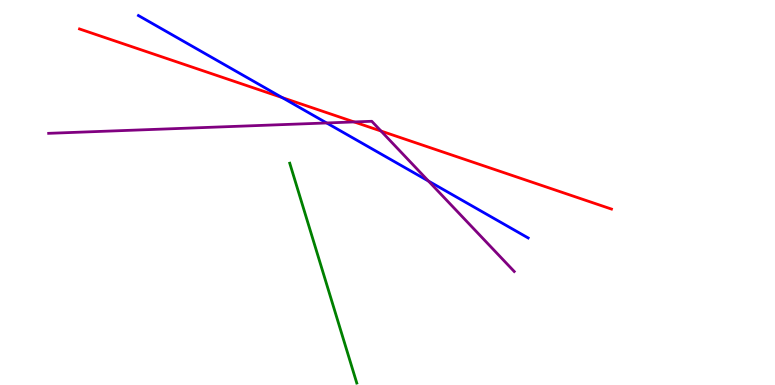[{'lines': ['blue', 'red'], 'intersections': [{'x': 3.64, 'y': 7.47}]}, {'lines': ['green', 'red'], 'intersections': []}, {'lines': ['purple', 'red'], 'intersections': [{'x': 4.57, 'y': 6.83}, {'x': 4.92, 'y': 6.6}]}, {'lines': ['blue', 'green'], 'intersections': []}, {'lines': ['blue', 'purple'], 'intersections': [{'x': 4.21, 'y': 6.81}, {'x': 5.53, 'y': 5.3}]}, {'lines': ['green', 'purple'], 'intersections': []}]